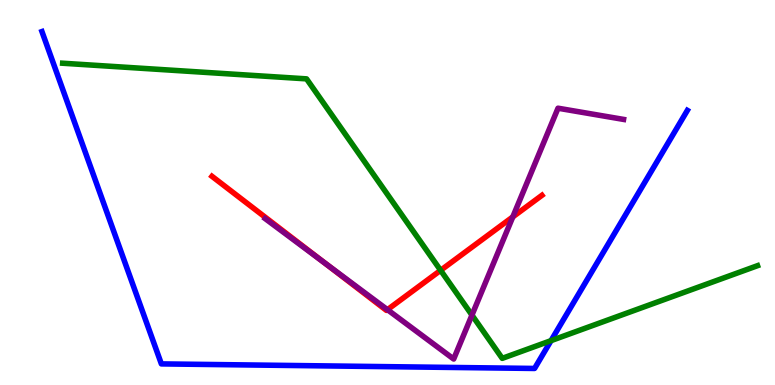[{'lines': ['blue', 'red'], 'intersections': []}, {'lines': ['green', 'red'], 'intersections': [{'x': 5.69, 'y': 2.98}]}, {'lines': ['purple', 'red'], 'intersections': [{'x': 4.2, 'y': 3.16}, {'x': 5.0, 'y': 1.96}, {'x': 6.62, 'y': 4.37}]}, {'lines': ['blue', 'green'], 'intersections': [{'x': 7.11, 'y': 1.15}]}, {'lines': ['blue', 'purple'], 'intersections': []}, {'lines': ['green', 'purple'], 'intersections': [{'x': 6.09, 'y': 1.82}]}]